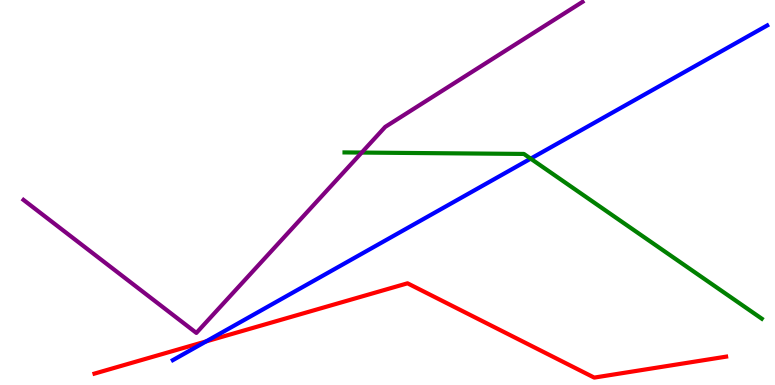[{'lines': ['blue', 'red'], 'intersections': [{'x': 2.66, 'y': 1.13}]}, {'lines': ['green', 'red'], 'intersections': []}, {'lines': ['purple', 'red'], 'intersections': []}, {'lines': ['blue', 'green'], 'intersections': [{'x': 6.85, 'y': 5.88}]}, {'lines': ['blue', 'purple'], 'intersections': []}, {'lines': ['green', 'purple'], 'intersections': [{'x': 4.67, 'y': 6.04}]}]